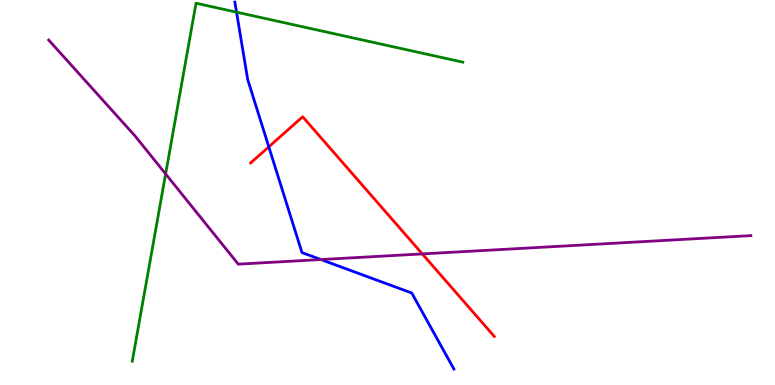[{'lines': ['blue', 'red'], 'intersections': [{'x': 3.47, 'y': 6.19}]}, {'lines': ['green', 'red'], 'intersections': []}, {'lines': ['purple', 'red'], 'intersections': [{'x': 5.45, 'y': 3.4}]}, {'lines': ['blue', 'green'], 'intersections': [{'x': 3.05, 'y': 9.68}]}, {'lines': ['blue', 'purple'], 'intersections': [{'x': 4.14, 'y': 3.26}]}, {'lines': ['green', 'purple'], 'intersections': [{'x': 2.14, 'y': 5.48}]}]